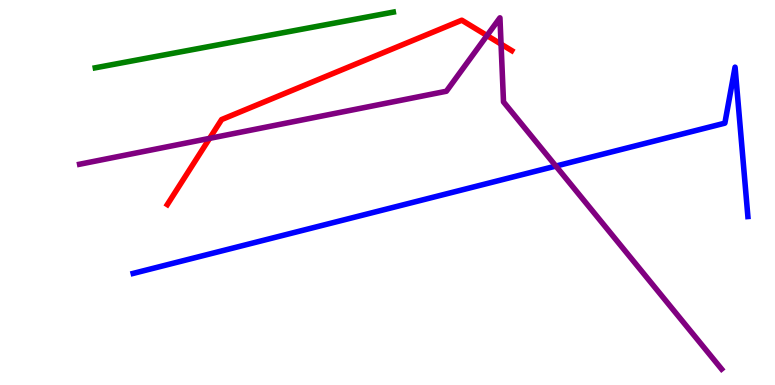[{'lines': ['blue', 'red'], 'intersections': []}, {'lines': ['green', 'red'], 'intersections': []}, {'lines': ['purple', 'red'], 'intersections': [{'x': 2.7, 'y': 6.41}, {'x': 6.28, 'y': 9.08}, {'x': 6.47, 'y': 8.85}]}, {'lines': ['blue', 'green'], 'intersections': []}, {'lines': ['blue', 'purple'], 'intersections': [{'x': 7.17, 'y': 5.69}]}, {'lines': ['green', 'purple'], 'intersections': []}]